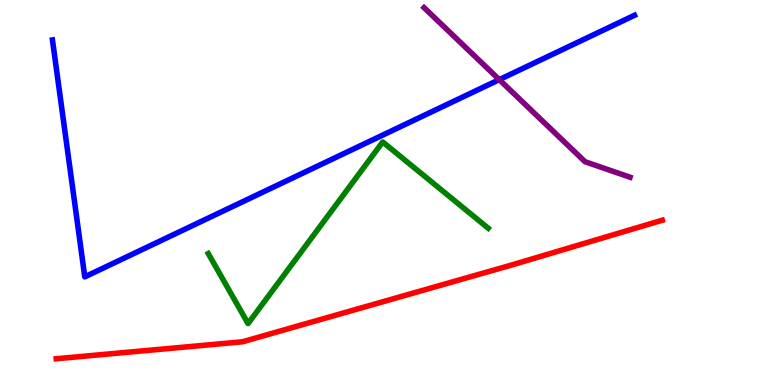[{'lines': ['blue', 'red'], 'intersections': []}, {'lines': ['green', 'red'], 'intersections': []}, {'lines': ['purple', 'red'], 'intersections': []}, {'lines': ['blue', 'green'], 'intersections': []}, {'lines': ['blue', 'purple'], 'intersections': [{'x': 6.44, 'y': 7.93}]}, {'lines': ['green', 'purple'], 'intersections': []}]